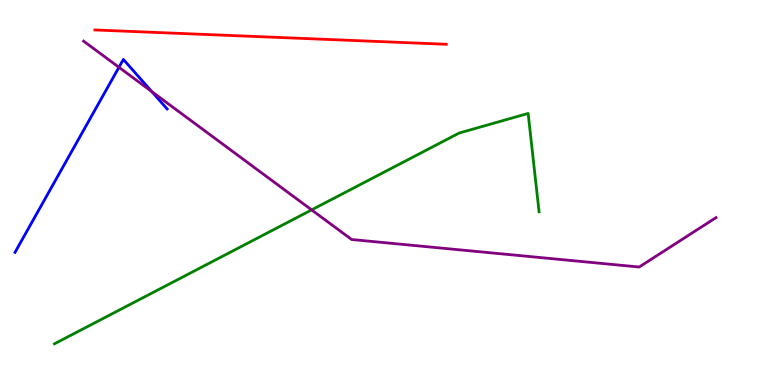[{'lines': ['blue', 'red'], 'intersections': []}, {'lines': ['green', 'red'], 'intersections': []}, {'lines': ['purple', 'red'], 'intersections': []}, {'lines': ['blue', 'green'], 'intersections': []}, {'lines': ['blue', 'purple'], 'intersections': [{'x': 1.53, 'y': 8.25}, {'x': 1.96, 'y': 7.62}]}, {'lines': ['green', 'purple'], 'intersections': [{'x': 4.02, 'y': 4.55}]}]